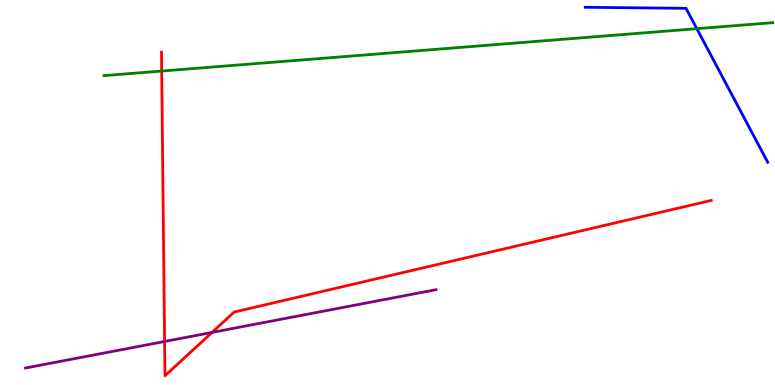[{'lines': ['blue', 'red'], 'intersections': []}, {'lines': ['green', 'red'], 'intersections': [{'x': 2.09, 'y': 8.15}]}, {'lines': ['purple', 'red'], 'intersections': [{'x': 2.12, 'y': 1.13}, {'x': 2.74, 'y': 1.37}]}, {'lines': ['blue', 'green'], 'intersections': [{'x': 8.99, 'y': 9.25}]}, {'lines': ['blue', 'purple'], 'intersections': []}, {'lines': ['green', 'purple'], 'intersections': []}]